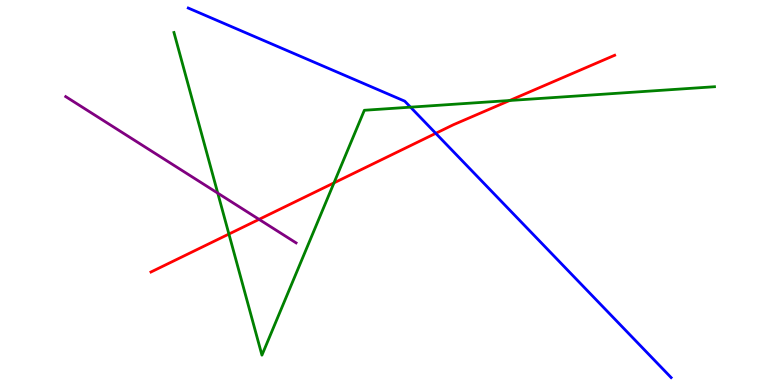[{'lines': ['blue', 'red'], 'intersections': [{'x': 5.62, 'y': 6.54}]}, {'lines': ['green', 'red'], 'intersections': [{'x': 2.95, 'y': 3.92}, {'x': 4.31, 'y': 5.25}, {'x': 6.58, 'y': 7.39}]}, {'lines': ['purple', 'red'], 'intersections': [{'x': 3.34, 'y': 4.3}]}, {'lines': ['blue', 'green'], 'intersections': [{'x': 5.3, 'y': 7.22}]}, {'lines': ['blue', 'purple'], 'intersections': []}, {'lines': ['green', 'purple'], 'intersections': [{'x': 2.81, 'y': 4.98}]}]